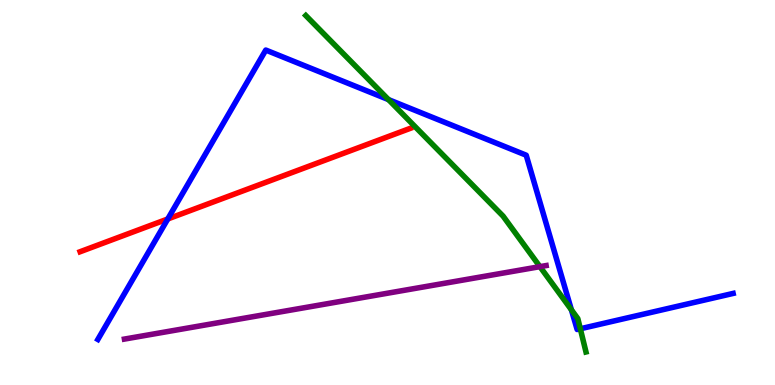[{'lines': ['blue', 'red'], 'intersections': [{'x': 2.16, 'y': 4.31}]}, {'lines': ['green', 'red'], 'intersections': []}, {'lines': ['purple', 'red'], 'intersections': []}, {'lines': ['blue', 'green'], 'intersections': [{'x': 5.01, 'y': 7.41}, {'x': 7.37, 'y': 1.95}, {'x': 7.49, 'y': 1.46}]}, {'lines': ['blue', 'purple'], 'intersections': []}, {'lines': ['green', 'purple'], 'intersections': [{'x': 6.97, 'y': 3.07}]}]